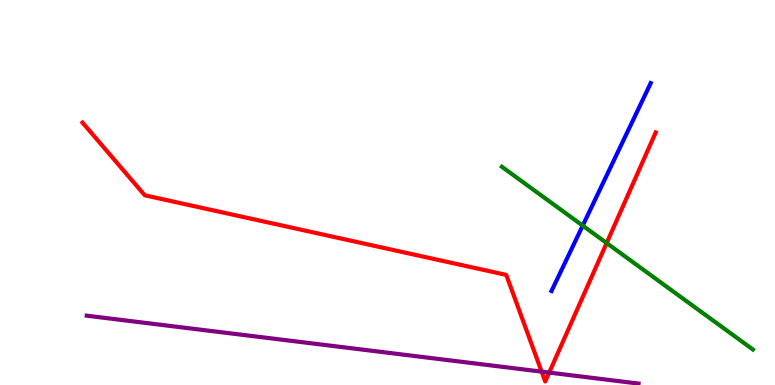[{'lines': ['blue', 'red'], 'intersections': []}, {'lines': ['green', 'red'], 'intersections': [{'x': 7.83, 'y': 3.69}]}, {'lines': ['purple', 'red'], 'intersections': [{'x': 6.99, 'y': 0.347}, {'x': 7.09, 'y': 0.323}]}, {'lines': ['blue', 'green'], 'intersections': [{'x': 7.52, 'y': 4.14}]}, {'lines': ['blue', 'purple'], 'intersections': []}, {'lines': ['green', 'purple'], 'intersections': []}]